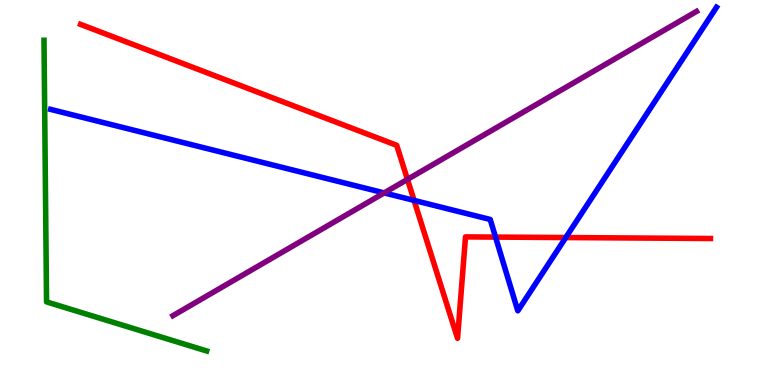[{'lines': ['blue', 'red'], 'intersections': [{'x': 5.34, 'y': 4.79}, {'x': 6.39, 'y': 3.84}, {'x': 7.3, 'y': 3.83}]}, {'lines': ['green', 'red'], 'intersections': []}, {'lines': ['purple', 'red'], 'intersections': [{'x': 5.26, 'y': 5.34}]}, {'lines': ['blue', 'green'], 'intersections': []}, {'lines': ['blue', 'purple'], 'intersections': [{'x': 4.96, 'y': 4.99}]}, {'lines': ['green', 'purple'], 'intersections': []}]